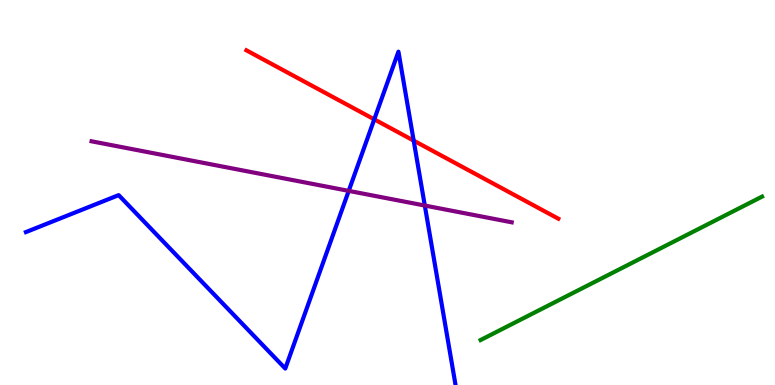[{'lines': ['blue', 'red'], 'intersections': [{'x': 4.83, 'y': 6.9}, {'x': 5.34, 'y': 6.35}]}, {'lines': ['green', 'red'], 'intersections': []}, {'lines': ['purple', 'red'], 'intersections': []}, {'lines': ['blue', 'green'], 'intersections': []}, {'lines': ['blue', 'purple'], 'intersections': [{'x': 4.5, 'y': 5.04}, {'x': 5.48, 'y': 4.66}]}, {'lines': ['green', 'purple'], 'intersections': []}]